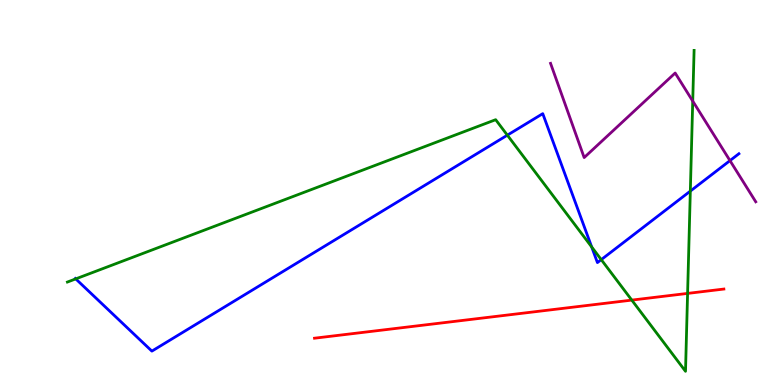[{'lines': ['blue', 'red'], 'intersections': []}, {'lines': ['green', 'red'], 'intersections': [{'x': 8.15, 'y': 2.21}, {'x': 8.87, 'y': 2.38}]}, {'lines': ['purple', 'red'], 'intersections': []}, {'lines': ['blue', 'green'], 'intersections': [{'x': 0.977, 'y': 2.76}, {'x': 6.55, 'y': 6.49}, {'x': 7.63, 'y': 3.59}, {'x': 7.76, 'y': 3.26}, {'x': 8.91, 'y': 5.04}]}, {'lines': ['blue', 'purple'], 'intersections': [{'x': 9.42, 'y': 5.83}]}, {'lines': ['green', 'purple'], 'intersections': [{'x': 8.94, 'y': 7.37}]}]